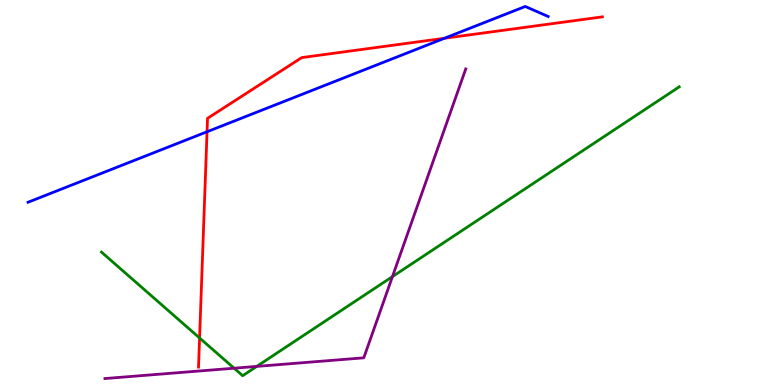[{'lines': ['blue', 'red'], 'intersections': [{'x': 2.67, 'y': 6.58}, {'x': 5.74, 'y': 9.01}]}, {'lines': ['green', 'red'], 'intersections': [{'x': 2.58, 'y': 1.22}]}, {'lines': ['purple', 'red'], 'intersections': []}, {'lines': ['blue', 'green'], 'intersections': []}, {'lines': ['blue', 'purple'], 'intersections': []}, {'lines': ['green', 'purple'], 'intersections': [{'x': 3.02, 'y': 0.436}, {'x': 3.31, 'y': 0.483}, {'x': 5.06, 'y': 2.82}]}]